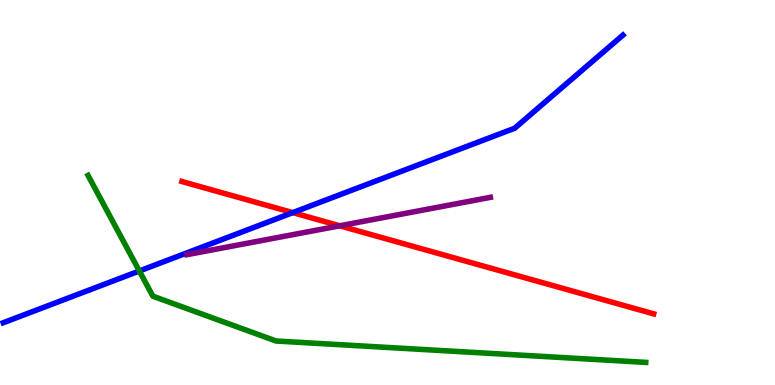[{'lines': ['blue', 'red'], 'intersections': [{'x': 3.78, 'y': 4.48}]}, {'lines': ['green', 'red'], 'intersections': []}, {'lines': ['purple', 'red'], 'intersections': [{'x': 4.38, 'y': 4.14}]}, {'lines': ['blue', 'green'], 'intersections': [{'x': 1.8, 'y': 2.96}]}, {'lines': ['blue', 'purple'], 'intersections': []}, {'lines': ['green', 'purple'], 'intersections': []}]